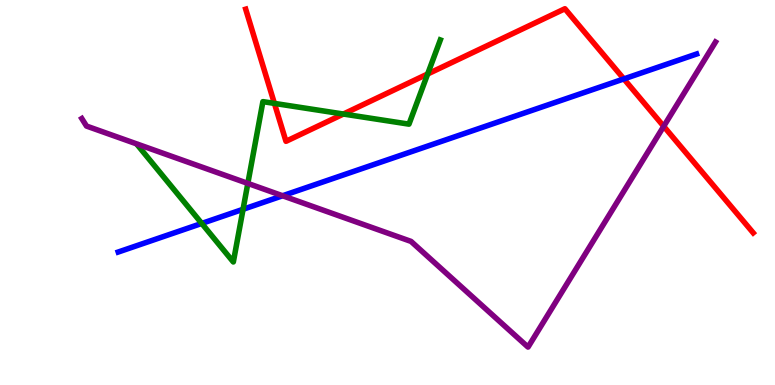[{'lines': ['blue', 'red'], 'intersections': [{'x': 8.05, 'y': 7.95}]}, {'lines': ['green', 'red'], 'intersections': [{'x': 3.54, 'y': 7.31}, {'x': 4.43, 'y': 7.04}, {'x': 5.52, 'y': 8.08}]}, {'lines': ['purple', 'red'], 'intersections': [{'x': 8.56, 'y': 6.72}]}, {'lines': ['blue', 'green'], 'intersections': [{'x': 2.6, 'y': 4.2}, {'x': 3.14, 'y': 4.56}]}, {'lines': ['blue', 'purple'], 'intersections': [{'x': 3.65, 'y': 4.92}]}, {'lines': ['green', 'purple'], 'intersections': [{'x': 3.2, 'y': 5.24}]}]